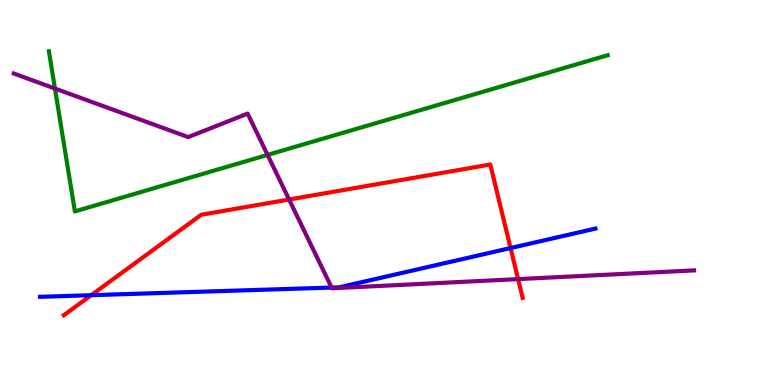[{'lines': ['blue', 'red'], 'intersections': [{'x': 1.18, 'y': 2.33}, {'x': 6.59, 'y': 3.56}]}, {'lines': ['green', 'red'], 'intersections': []}, {'lines': ['purple', 'red'], 'intersections': [{'x': 3.73, 'y': 4.82}, {'x': 6.68, 'y': 2.75}]}, {'lines': ['blue', 'green'], 'intersections': []}, {'lines': ['blue', 'purple'], 'intersections': [{'x': 4.28, 'y': 2.53}]}, {'lines': ['green', 'purple'], 'intersections': [{'x': 0.709, 'y': 7.7}, {'x': 3.45, 'y': 5.98}]}]